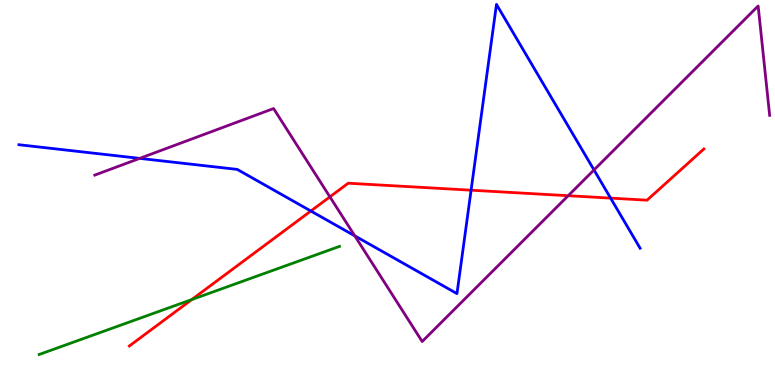[{'lines': ['blue', 'red'], 'intersections': [{'x': 4.01, 'y': 4.52}, {'x': 6.08, 'y': 5.06}, {'x': 7.88, 'y': 4.85}]}, {'lines': ['green', 'red'], 'intersections': [{'x': 2.47, 'y': 2.22}]}, {'lines': ['purple', 'red'], 'intersections': [{'x': 4.26, 'y': 4.89}, {'x': 7.33, 'y': 4.92}]}, {'lines': ['blue', 'green'], 'intersections': []}, {'lines': ['blue', 'purple'], 'intersections': [{'x': 1.8, 'y': 5.89}, {'x': 4.58, 'y': 3.87}, {'x': 7.66, 'y': 5.59}]}, {'lines': ['green', 'purple'], 'intersections': []}]